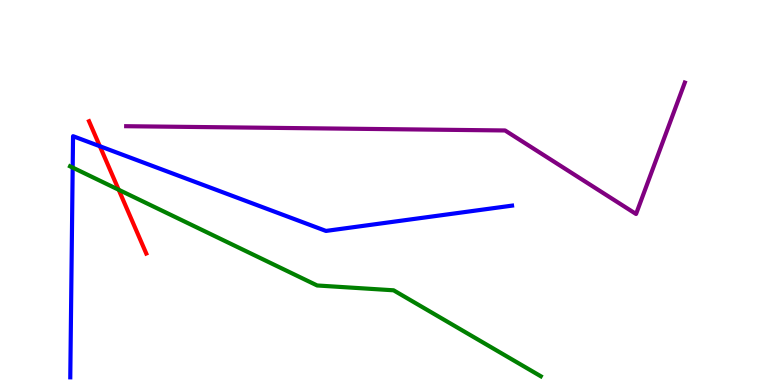[{'lines': ['blue', 'red'], 'intersections': [{'x': 1.29, 'y': 6.2}]}, {'lines': ['green', 'red'], 'intersections': [{'x': 1.53, 'y': 5.07}]}, {'lines': ['purple', 'red'], 'intersections': []}, {'lines': ['blue', 'green'], 'intersections': [{'x': 0.938, 'y': 5.65}]}, {'lines': ['blue', 'purple'], 'intersections': []}, {'lines': ['green', 'purple'], 'intersections': []}]